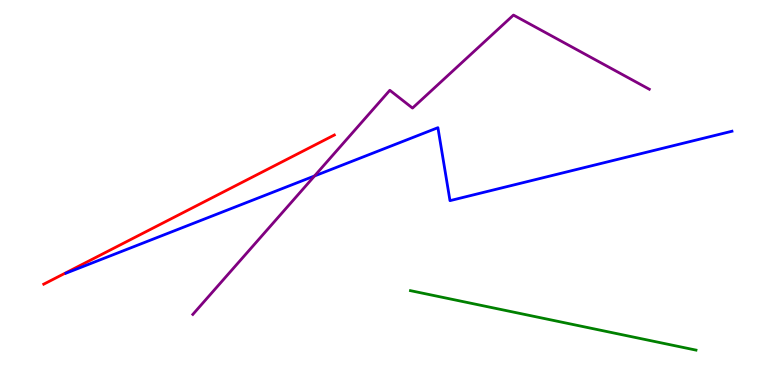[{'lines': ['blue', 'red'], 'intersections': []}, {'lines': ['green', 'red'], 'intersections': []}, {'lines': ['purple', 'red'], 'intersections': []}, {'lines': ['blue', 'green'], 'intersections': []}, {'lines': ['blue', 'purple'], 'intersections': [{'x': 4.06, 'y': 5.43}]}, {'lines': ['green', 'purple'], 'intersections': []}]